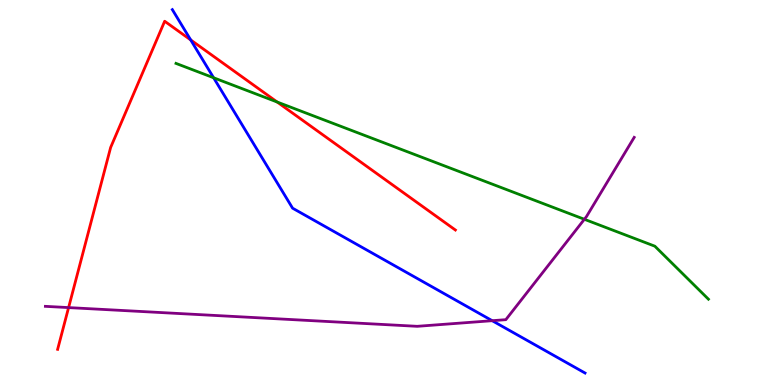[{'lines': ['blue', 'red'], 'intersections': [{'x': 2.46, 'y': 8.96}]}, {'lines': ['green', 'red'], 'intersections': [{'x': 3.58, 'y': 7.35}]}, {'lines': ['purple', 'red'], 'intersections': [{'x': 0.885, 'y': 2.01}]}, {'lines': ['blue', 'green'], 'intersections': [{'x': 2.76, 'y': 7.98}]}, {'lines': ['blue', 'purple'], 'intersections': [{'x': 6.35, 'y': 1.67}]}, {'lines': ['green', 'purple'], 'intersections': [{'x': 7.54, 'y': 4.3}]}]